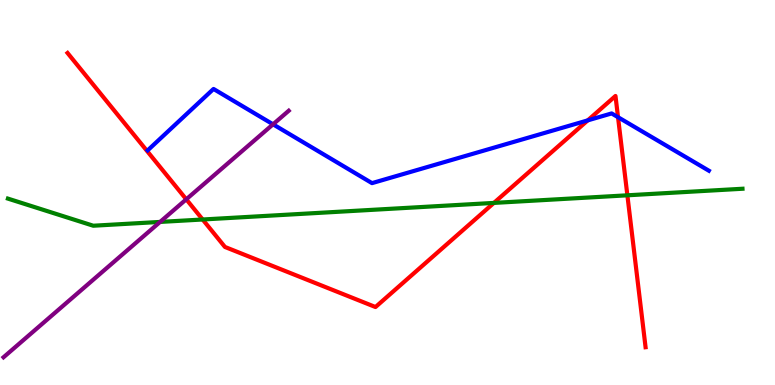[{'lines': ['blue', 'red'], 'intersections': [{'x': 7.58, 'y': 6.87}, {'x': 7.97, 'y': 6.96}]}, {'lines': ['green', 'red'], 'intersections': [{'x': 2.61, 'y': 4.3}, {'x': 6.37, 'y': 4.73}, {'x': 8.1, 'y': 4.93}]}, {'lines': ['purple', 'red'], 'intersections': [{'x': 2.4, 'y': 4.82}]}, {'lines': ['blue', 'green'], 'intersections': []}, {'lines': ['blue', 'purple'], 'intersections': [{'x': 3.52, 'y': 6.77}]}, {'lines': ['green', 'purple'], 'intersections': [{'x': 2.07, 'y': 4.24}]}]